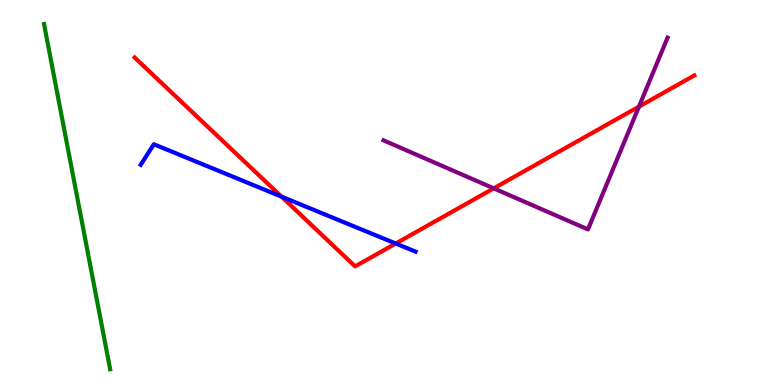[{'lines': ['blue', 'red'], 'intersections': [{'x': 3.63, 'y': 4.89}, {'x': 5.11, 'y': 3.67}]}, {'lines': ['green', 'red'], 'intersections': []}, {'lines': ['purple', 'red'], 'intersections': [{'x': 6.37, 'y': 5.11}, {'x': 8.24, 'y': 7.23}]}, {'lines': ['blue', 'green'], 'intersections': []}, {'lines': ['blue', 'purple'], 'intersections': []}, {'lines': ['green', 'purple'], 'intersections': []}]